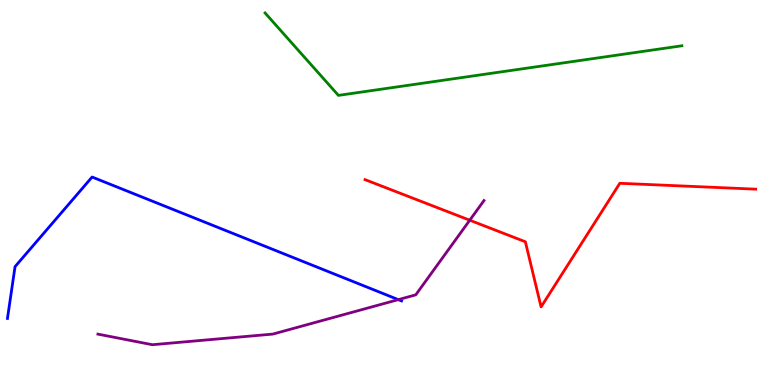[{'lines': ['blue', 'red'], 'intersections': []}, {'lines': ['green', 'red'], 'intersections': []}, {'lines': ['purple', 'red'], 'intersections': [{'x': 6.06, 'y': 4.28}]}, {'lines': ['blue', 'green'], 'intersections': []}, {'lines': ['blue', 'purple'], 'intersections': [{'x': 5.14, 'y': 2.22}]}, {'lines': ['green', 'purple'], 'intersections': []}]